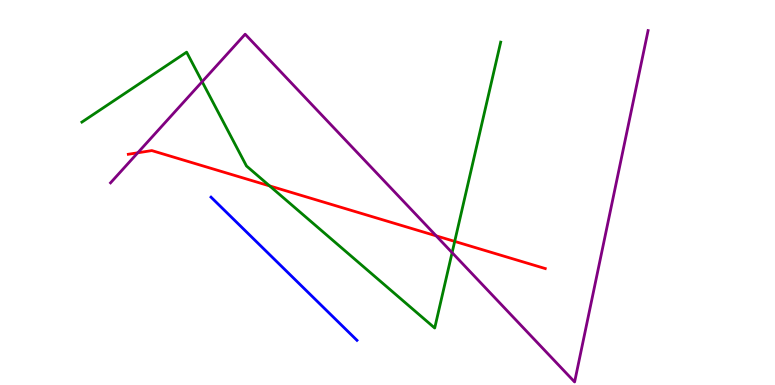[{'lines': ['blue', 'red'], 'intersections': []}, {'lines': ['green', 'red'], 'intersections': [{'x': 3.48, 'y': 5.17}, {'x': 5.87, 'y': 3.73}]}, {'lines': ['purple', 'red'], 'intersections': [{'x': 1.78, 'y': 6.03}, {'x': 5.63, 'y': 3.87}]}, {'lines': ['blue', 'green'], 'intersections': []}, {'lines': ['blue', 'purple'], 'intersections': []}, {'lines': ['green', 'purple'], 'intersections': [{'x': 2.61, 'y': 7.88}, {'x': 5.83, 'y': 3.44}]}]